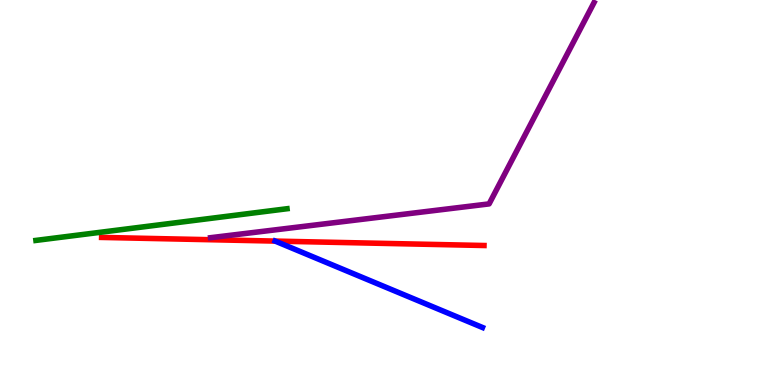[{'lines': ['blue', 'red'], 'intersections': []}, {'lines': ['green', 'red'], 'intersections': []}, {'lines': ['purple', 'red'], 'intersections': []}, {'lines': ['blue', 'green'], 'intersections': []}, {'lines': ['blue', 'purple'], 'intersections': []}, {'lines': ['green', 'purple'], 'intersections': []}]